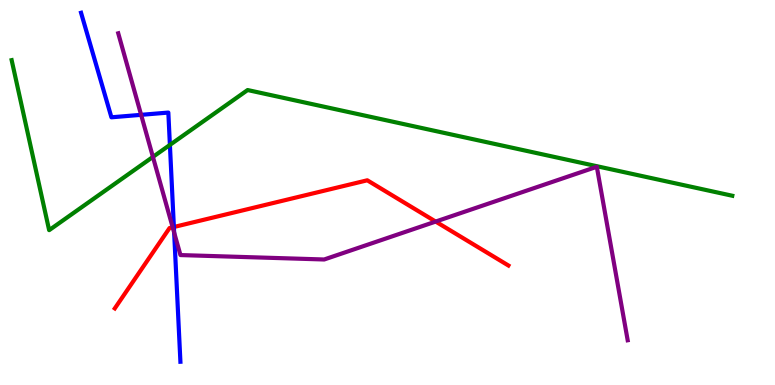[{'lines': ['blue', 'red'], 'intersections': [{'x': 2.24, 'y': 4.1}]}, {'lines': ['green', 'red'], 'intersections': []}, {'lines': ['purple', 'red'], 'intersections': [{'x': 2.23, 'y': 4.1}, {'x': 5.62, 'y': 4.24}]}, {'lines': ['blue', 'green'], 'intersections': [{'x': 2.19, 'y': 6.24}]}, {'lines': ['blue', 'purple'], 'intersections': [{'x': 1.82, 'y': 7.02}, {'x': 2.25, 'y': 3.96}]}, {'lines': ['green', 'purple'], 'intersections': [{'x': 1.97, 'y': 5.92}]}]